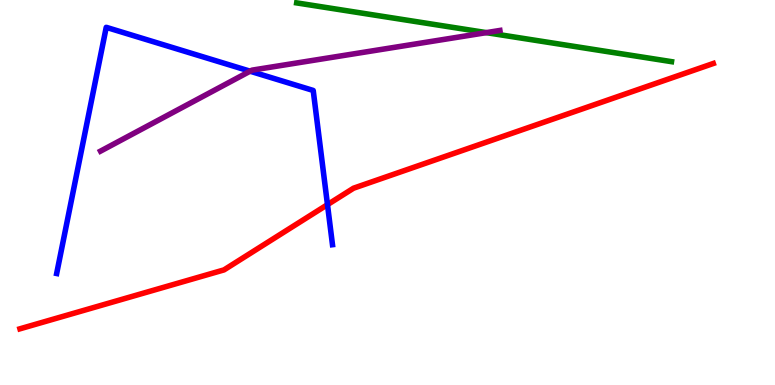[{'lines': ['blue', 'red'], 'intersections': [{'x': 4.23, 'y': 4.68}]}, {'lines': ['green', 'red'], 'intersections': []}, {'lines': ['purple', 'red'], 'intersections': []}, {'lines': ['blue', 'green'], 'intersections': []}, {'lines': ['blue', 'purple'], 'intersections': [{'x': 3.23, 'y': 8.15}]}, {'lines': ['green', 'purple'], 'intersections': [{'x': 6.28, 'y': 9.15}]}]